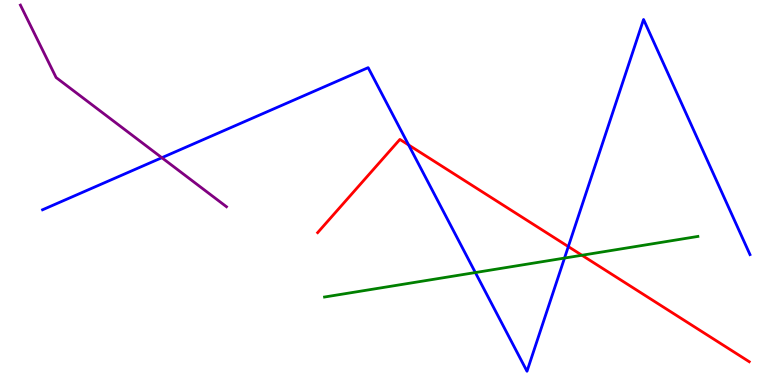[{'lines': ['blue', 'red'], 'intersections': [{'x': 5.27, 'y': 6.23}, {'x': 7.33, 'y': 3.6}]}, {'lines': ['green', 'red'], 'intersections': [{'x': 7.51, 'y': 3.37}]}, {'lines': ['purple', 'red'], 'intersections': []}, {'lines': ['blue', 'green'], 'intersections': [{'x': 6.13, 'y': 2.92}, {'x': 7.28, 'y': 3.3}]}, {'lines': ['blue', 'purple'], 'intersections': [{'x': 2.09, 'y': 5.9}]}, {'lines': ['green', 'purple'], 'intersections': []}]